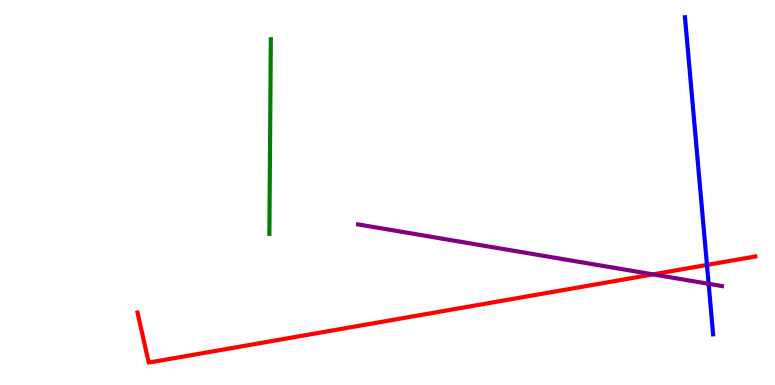[{'lines': ['blue', 'red'], 'intersections': [{'x': 9.12, 'y': 3.12}]}, {'lines': ['green', 'red'], 'intersections': []}, {'lines': ['purple', 'red'], 'intersections': [{'x': 8.43, 'y': 2.87}]}, {'lines': ['blue', 'green'], 'intersections': []}, {'lines': ['blue', 'purple'], 'intersections': [{'x': 9.14, 'y': 2.63}]}, {'lines': ['green', 'purple'], 'intersections': []}]